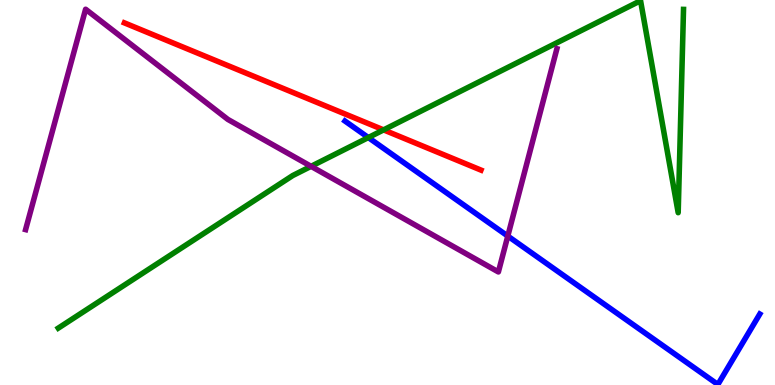[{'lines': ['blue', 'red'], 'intersections': []}, {'lines': ['green', 'red'], 'intersections': [{'x': 4.95, 'y': 6.63}]}, {'lines': ['purple', 'red'], 'intersections': []}, {'lines': ['blue', 'green'], 'intersections': [{'x': 4.75, 'y': 6.43}]}, {'lines': ['blue', 'purple'], 'intersections': [{'x': 6.55, 'y': 3.87}]}, {'lines': ['green', 'purple'], 'intersections': [{'x': 4.01, 'y': 5.68}]}]